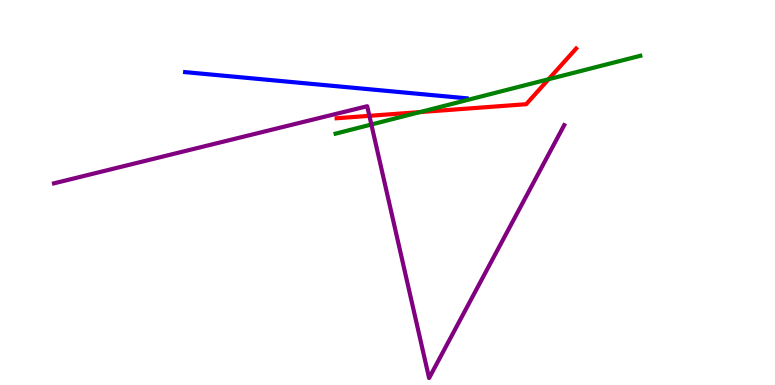[{'lines': ['blue', 'red'], 'intersections': []}, {'lines': ['green', 'red'], 'intersections': [{'x': 5.42, 'y': 7.09}, {'x': 7.08, 'y': 7.94}]}, {'lines': ['purple', 'red'], 'intersections': [{'x': 4.77, 'y': 6.99}]}, {'lines': ['blue', 'green'], 'intersections': []}, {'lines': ['blue', 'purple'], 'intersections': []}, {'lines': ['green', 'purple'], 'intersections': [{'x': 4.79, 'y': 6.77}]}]